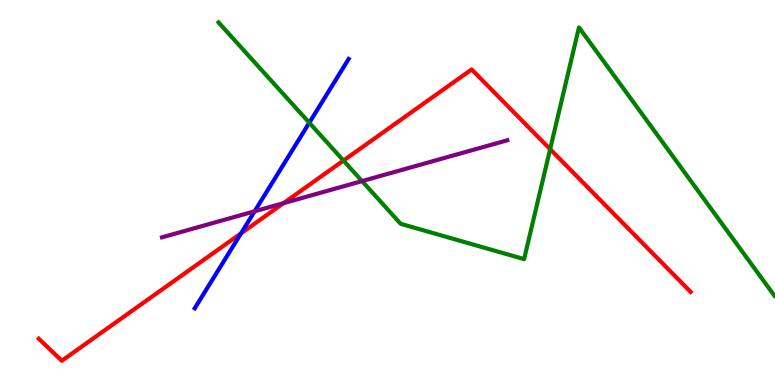[{'lines': ['blue', 'red'], 'intersections': [{'x': 3.11, 'y': 3.94}]}, {'lines': ['green', 'red'], 'intersections': [{'x': 4.43, 'y': 5.83}, {'x': 7.1, 'y': 6.13}]}, {'lines': ['purple', 'red'], 'intersections': [{'x': 3.66, 'y': 4.72}]}, {'lines': ['blue', 'green'], 'intersections': [{'x': 3.99, 'y': 6.81}]}, {'lines': ['blue', 'purple'], 'intersections': [{'x': 3.29, 'y': 4.51}]}, {'lines': ['green', 'purple'], 'intersections': [{'x': 4.67, 'y': 5.3}]}]